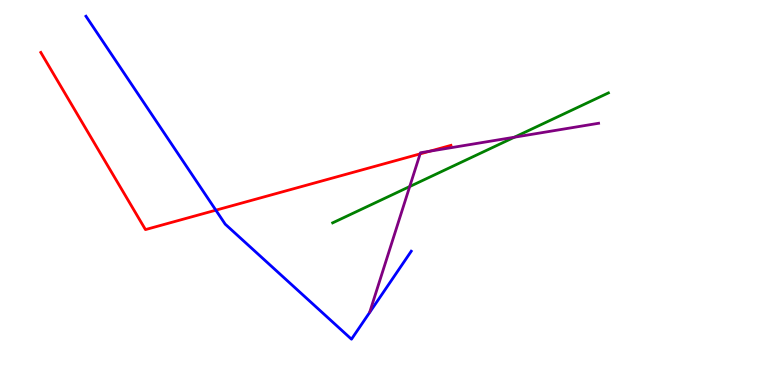[{'lines': ['blue', 'red'], 'intersections': [{'x': 2.79, 'y': 4.54}]}, {'lines': ['green', 'red'], 'intersections': []}, {'lines': ['purple', 'red'], 'intersections': [{'x': 5.42, 'y': 6.0}, {'x': 5.55, 'y': 6.07}]}, {'lines': ['blue', 'green'], 'intersections': []}, {'lines': ['blue', 'purple'], 'intersections': []}, {'lines': ['green', 'purple'], 'intersections': [{'x': 5.29, 'y': 5.15}, {'x': 6.64, 'y': 6.44}]}]